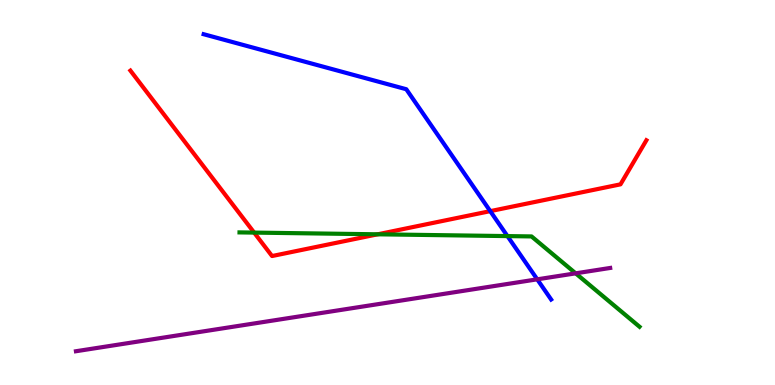[{'lines': ['blue', 'red'], 'intersections': [{'x': 6.33, 'y': 4.52}]}, {'lines': ['green', 'red'], 'intersections': [{'x': 3.28, 'y': 3.96}, {'x': 4.87, 'y': 3.91}]}, {'lines': ['purple', 'red'], 'intersections': []}, {'lines': ['blue', 'green'], 'intersections': [{'x': 6.55, 'y': 3.87}]}, {'lines': ['blue', 'purple'], 'intersections': [{'x': 6.93, 'y': 2.74}]}, {'lines': ['green', 'purple'], 'intersections': [{'x': 7.43, 'y': 2.9}]}]